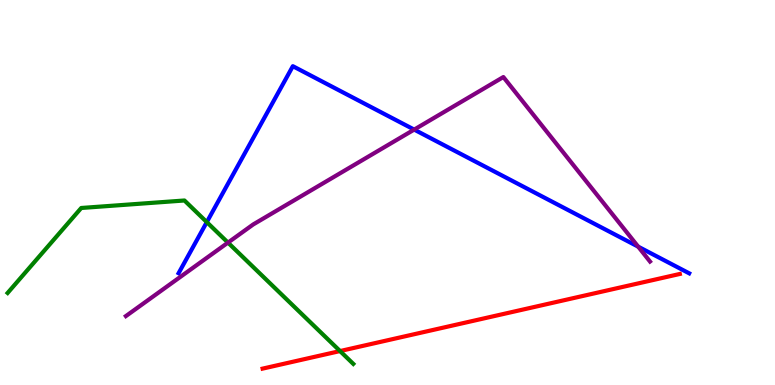[{'lines': ['blue', 'red'], 'intersections': []}, {'lines': ['green', 'red'], 'intersections': [{'x': 4.39, 'y': 0.882}]}, {'lines': ['purple', 'red'], 'intersections': []}, {'lines': ['blue', 'green'], 'intersections': [{'x': 2.67, 'y': 4.23}]}, {'lines': ['blue', 'purple'], 'intersections': [{'x': 5.34, 'y': 6.63}, {'x': 8.23, 'y': 3.59}]}, {'lines': ['green', 'purple'], 'intersections': [{'x': 2.94, 'y': 3.7}]}]